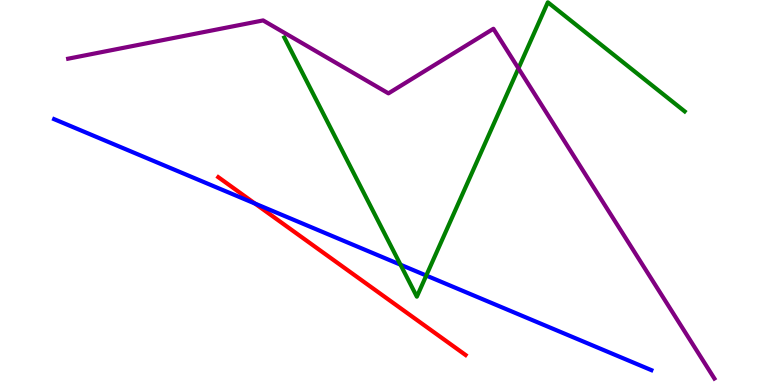[{'lines': ['blue', 'red'], 'intersections': [{'x': 3.29, 'y': 4.71}]}, {'lines': ['green', 'red'], 'intersections': []}, {'lines': ['purple', 'red'], 'intersections': []}, {'lines': ['blue', 'green'], 'intersections': [{'x': 5.17, 'y': 3.12}, {'x': 5.5, 'y': 2.84}]}, {'lines': ['blue', 'purple'], 'intersections': []}, {'lines': ['green', 'purple'], 'intersections': [{'x': 6.69, 'y': 8.22}]}]